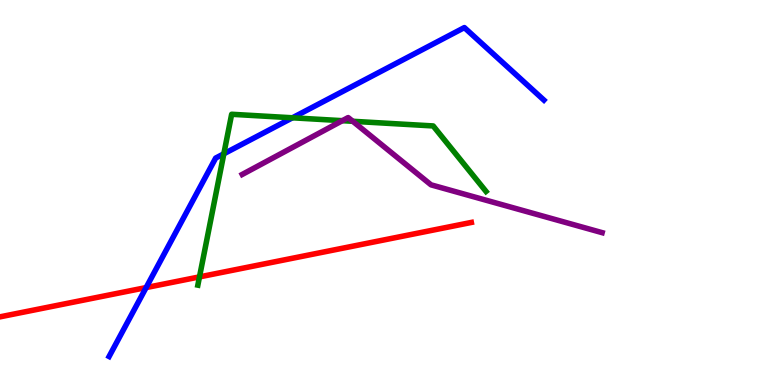[{'lines': ['blue', 'red'], 'intersections': [{'x': 1.89, 'y': 2.53}]}, {'lines': ['green', 'red'], 'intersections': [{'x': 2.57, 'y': 2.81}]}, {'lines': ['purple', 'red'], 'intersections': []}, {'lines': ['blue', 'green'], 'intersections': [{'x': 2.89, 'y': 6.01}, {'x': 3.77, 'y': 6.94}]}, {'lines': ['blue', 'purple'], 'intersections': []}, {'lines': ['green', 'purple'], 'intersections': [{'x': 4.42, 'y': 6.87}, {'x': 4.55, 'y': 6.85}]}]